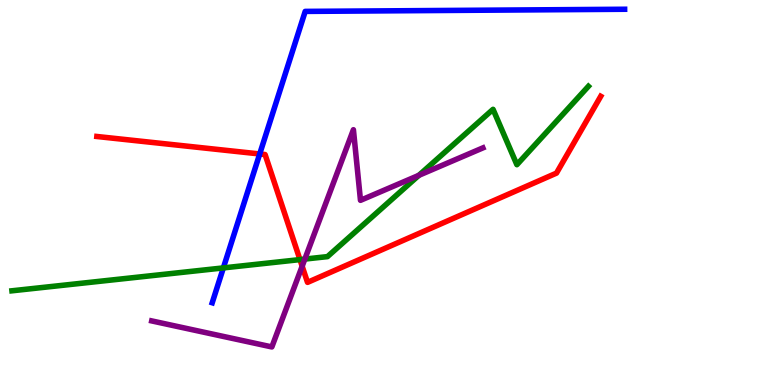[{'lines': ['blue', 'red'], 'intersections': [{'x': 3.35, 'y': 6.0}]}, {'lines': ['green', 'red'], 'intersections': [{'x': 3.87, 'y': 3.26}]}, {'lines': ['purple', 'red'], 'intersections': [{'x': 3.9, 'y': 3.09}]}, {'lines': ['blue', 'green'], 'intersections': [{'x': 2.88, 'y': 3.04}]}, {'lines': ['blue', 'purple'], 'intersections': []}, {'lines': ['green', 'purple'], 'intersections': [{'x': 3.93, 'y': 3.27}, {'x': 5.4, 'y': 5.45}]}]